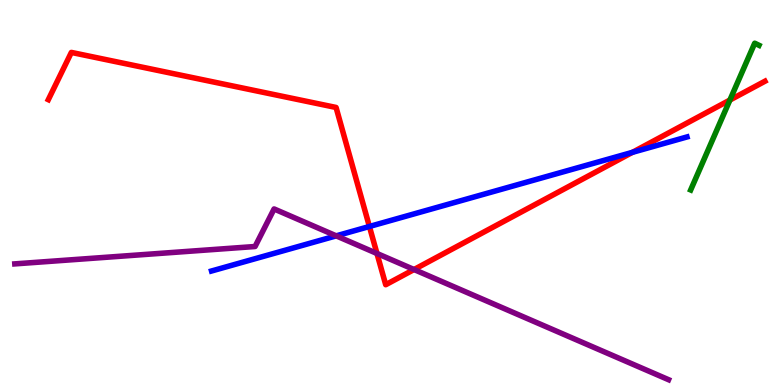[{'lines': ['blue', 'red'], 'intersections': [{'x': 4.77, 'y': 4.12}, {'x': 8.16, 'y': 6.04}]}, {'lines': ['green', 'red'], 'intersections': [{'x': 9.42, 'y': 7.4}]}, {'lines': ['purple', 'red'], 'intersections': [{'x': 4.86, 'y': 3.42}, {'x': 5.34, 'y': 3.0}]}, {'lines': ['blue', 'green'], 'intersections': []}, {'lines': ['blue', 'purple'], 'intersections': [{'x': 4.34, 'y': 3.87}]}, {'lines': ['green', 'purple'], 'intersections': []}]